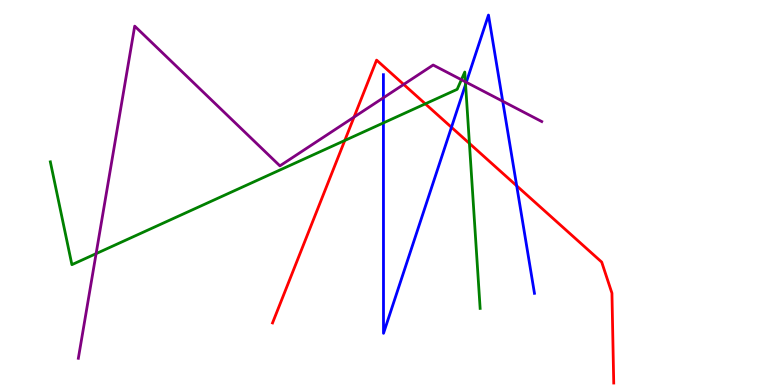[{'lines': ['blue', 'red'], 'intersections': [{'x': 5.83, 'y': 6.69}, {'x': 6.67, 'y': 5.17}]}, {'lines': ['green', 'red'], 'intersections': [{'x': 4.45, 'y': 6.35}, {'x': 5.49, 'y': 7.3}, {'x': 6.06, 'y': 6.28}]}, {'lines': ['purple', 'red'], 'intersections': [{'x': 4.57, 'y': 6.96}, {'x': 5.21, 'y': 7.81}]}, {'lines': ['blue', 'green'], 'intersections': [{'x': 4.95, 'y': 6.81}, {'x': 6.01, 'y': 7.81}]}, {'lines': ['blue', 'purple'], 'intersections': [{'x': 4.95, 'y': 7.46}, {'x': 6.02, 'y': 7.86}, {'x': 6.49, 'y': 7.37}]}, {'lines': ['green', 'purple'], 'intersections': [{'x': 1.24, 'y': 3.41}, {'x': 5.95, 'y': 7.93}, {'x': 6.01, 'y': 7.87}]}]